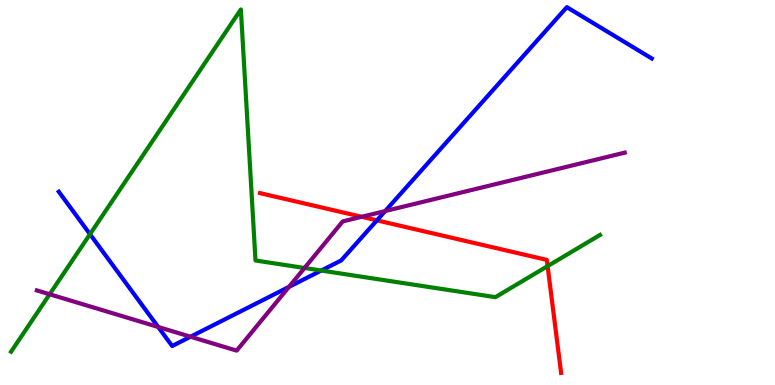[{'lines': ['blue', 'red'], 'intersections': [{'x': 4.86, 'y': 4.28}]}, {'lines': ['green', 'red'], 'intersections': [{'x': 7.07, 'y': 3.09}]}, {'lines': ['purple', 'red'], 'intersections': [{'x': 4.67, 'y': 4.37}]}, {'lines': ['blue', 'green'], 'intersections': [{'x': 1.16, 'y': 3.92}, {'x': 4.15, 'y': 2.97}]}, {'lines': ['blue', 'purple'], 'intersections': [{'x': 2.04, 'y': 1.51}, {'x': 2.46, 'y': 1.25}, {'x': 3.73, 'y': 2.55}, {'x': 4.97, 'y': 4.52}]}, {'lines': ['green', 'purple'], 'intersections': [{'x': 0.641, 'y': 2.36}, {'x': 3.93, 'y': 3.04}]}]